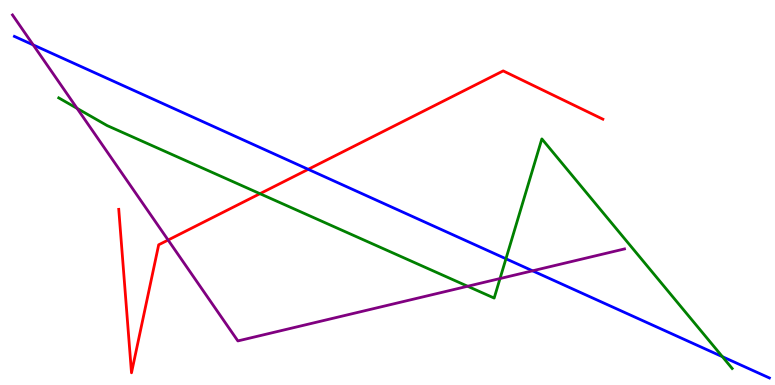[{'lines': ['blue', 'red'], 'intersections': [{'x': 3.98, 'y': 5.6}]}, {'lines': ['green', 'red'], 'intersections': [{'x': 3.35, 'y': 4.97}]}, {'lines': ['purple', 'red'], 'intersections': [{'x': 2.17, 'y': 3.77}]}, {'lines': ['blue', 'green'], 'intersections': [{'x': 6.53, 'y': 3.28}, {'x': 9.32, 'y': 0.735}]}, {'lines': ['blue', 'purple'], 'intersections': [{'x': 0.428, 'y': 8.83}, {'x': 6.87, 'y': 2.97}]}, {'lines': ['green', 'purple'], 'intersections': [{'x': 0.995, 'y': 7.18}, {'x': 6.03, 'y': 2.56}, {'x': 6.45, 'y': 2.76}]}]